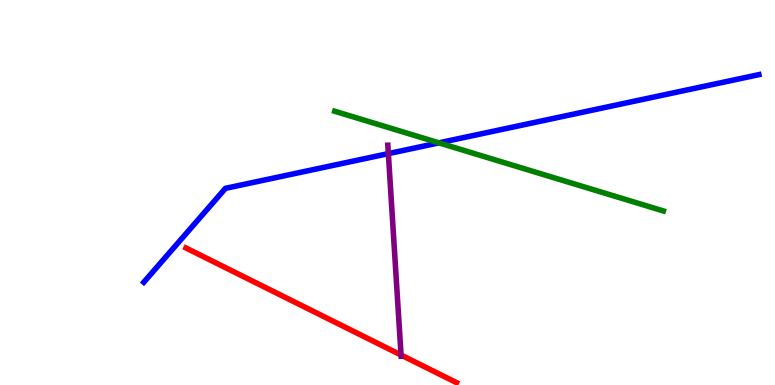[{'lines': ['blue', 'red'], 'intersections': []}, {'lines': ['green', 'red'], 'intersections': []}, {'lines': ['purple', 'red'], 'intersections': [{'x': 5.17, 'y': 0.779}]}, {'lines': ['blue', 'green'], 'intersections': [{'x': 5.66, 'y': 6.29}]}, {'lines': ['blue', 'purple'], 'intersections': [{'x': 5.01, 'y': 6.01}]}, {'lines': ['green', 'purple'], 'intersections': []}]